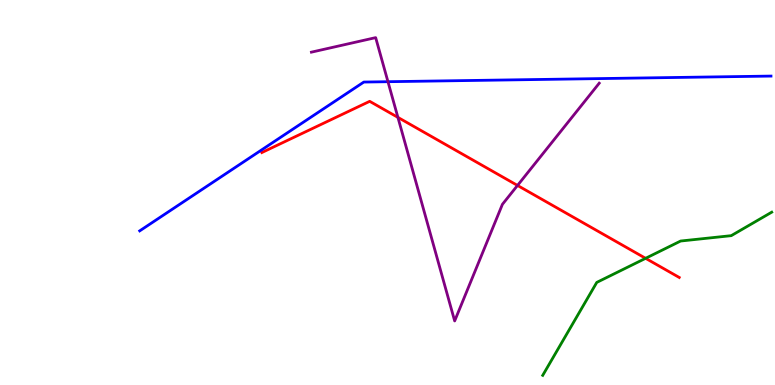[{'lines': ['blue', 'red'], 'intersections': []}, {'lines': ['green', 'red'], 'intersections': [{'x': 8.33, 'y': 3.29}]}, {'lines': ['purple', 'red'], 'intersections': [{'x': 5.13, 'y': 6.95}, {'x': 6.68, 'y': 5.18}]}, {'lines': ['blue', 'green'], 'intersections': []}, {'lines': ['blue', 'purple'], 'intersections': [{'x': 5.01, 'y': 7.88}]}, {'lines': ['green', 'purple'], 'intersections': []}]